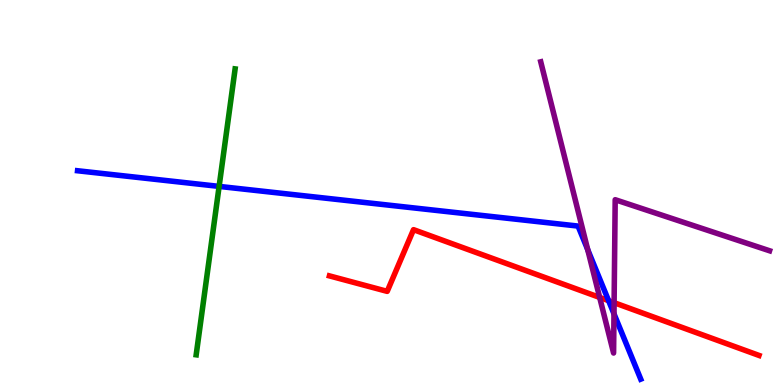[{'lines': ['blue', 'red'], 'intersections': [{'x': 7.85, 'y': 2.19}]}, {'lines': ['green', 'red'], 'intersections': []}, {'lines': ['purple', 'red'], 'intersections': [{'x': 7.74, 'y': 2.27}, {'x': 7.92, 'y': 2.14}]}, {'lines': ['blue', 'green'], 'intersections': [{'x': 2.83, 'y': 5.16}]}, {'lines': ['blue', 'purple'], 'intersections': [{'x': 7.58, 'y': 3.51}, {'x': 7.92, 'y': 1.85}]}, {'lines': ['green', 'purple'], 'intersections': []}]